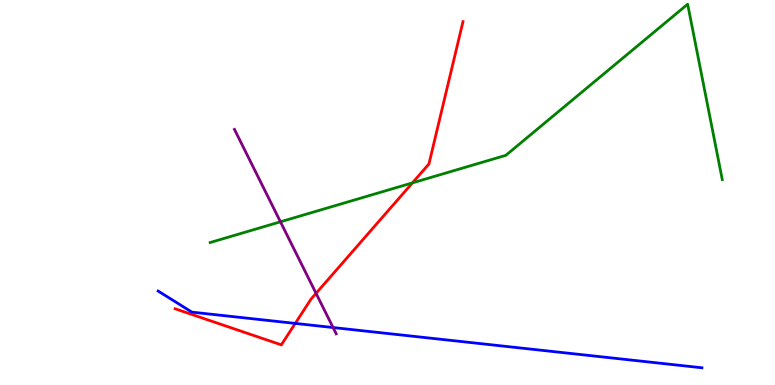[{'lines': ['blue', 'red'], 'intersections': [{'x': 3.81, 'y': 1.6}]}, {'lines': ['green', 'red'], 'intersections': [{'x': 5.32, 'y': 5.25}]}, {'lines': ['purple', 'red'], 'intersections': [{'x': 4.08, 'y': 2.38}]}, {'lines': ['blue', 'green'], 'intersections': []}, {'lines': ['blue', 'purple'], 'intersections': [{'x': 4.3, 'y': 1.49}]}, {'lines': ['green', 'purple'], 'intersections': [{'x': 3.62, 'y': 4.24}]}]